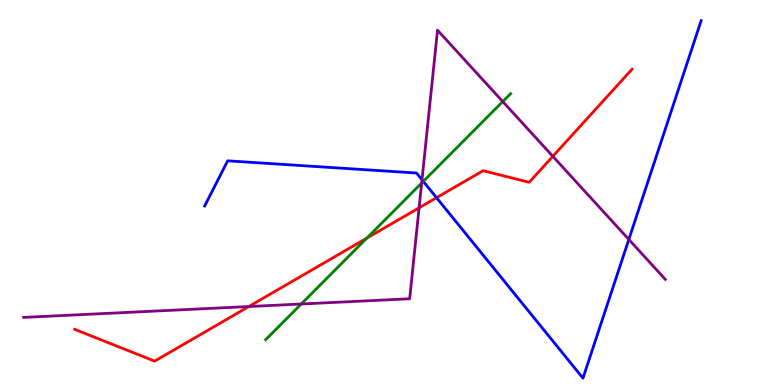[{'lines': ['blue', 'red'], 'intersections': [{'x': 5.63, 'y': 4.86}]}, {'lines': ['green', 'red'], 'intersections': [{'x': 4.73, 'y': 3.81}]}, {'lines': ['purple', 'red'], 'intersections': [{'x': 3.21, 'y': 2.04}, {'x': 5.41, 'y': 4.6}, {'x': 7.13, 'y': 5.94}]}, {'lines': ['blue', 'green'], 'intersections': [{'x': 5.46, 'y': 5.29}]}, {'lines': ['blue', 'purple'], 'intersections': [{'x': 5.45, 'y': 5.33}, {'x': 8.11, 'y': 3.78}]}, {'lines': ['green', 'purple'], 'intersections': [{'x': 3.89, 'y': 2.1}, {'x': 5.44, 'y': 5.25}, {'x': 6.49, 'y': 7.36}]}]